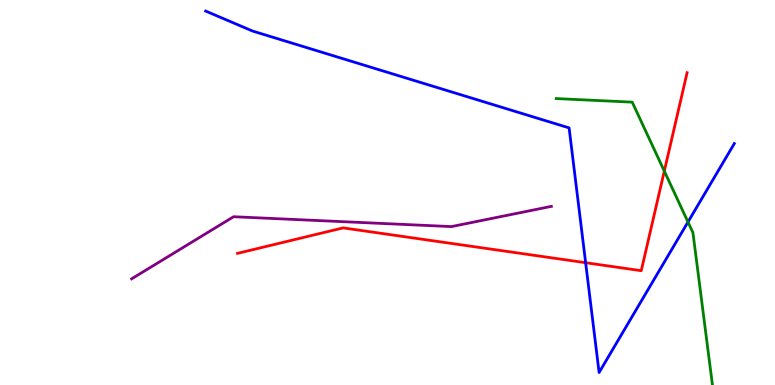[{'lines': ['blue', 'red'], 'intersections': [{'x': 7.56, 'y': 3.18}]}, {'lines': ['green', 'red'], 'intersections': [{'x': 8.57, 'y': 5.56}]}, {'lines': ['purple', 'red'], 'intersections': []}, {'lines': ['blue', 'green'], 'intersections': [{'x': 8.88, 'y': 4.23}]}, {'lines': ['blue', 'purple'], 'intersections': []}, {'lines': ['green', 'purple'], 'intersections': []}]